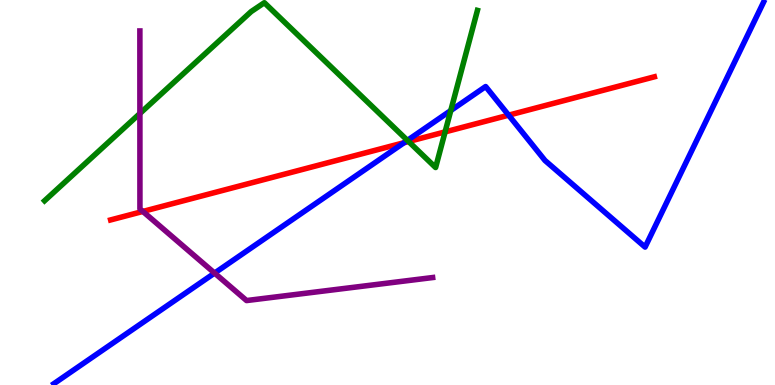[{'lines': ['blue', 'red'], 'intersections': [{'x': 5.21, 'y': 6.29}, {'x': 6.56, 'y': 7.01}]}, {'lines': ['green', 'red'], 'intersections': [{'x': 5.27, 'y': 6.32}, {'x': 5.74, 'y': 6.57}]}, {'lines': ['purple', 'red'], 'intersections': [{'x': 1.84, 'y': 4.51}]}, {'lines': ['blue', 'green'], 'intersections': [{'x': 5.26, 'y': 6.35}, {'x': 5.82, 'y': 7.13}]}, {'lines': ['blue', 'purple'], 'intersections': [{'x': 2.77, 'y': 2.91}]}, {'lines': ['green', 'purple'], 'intersections': [{'x': 1.81, 'y': 7.05}]}]